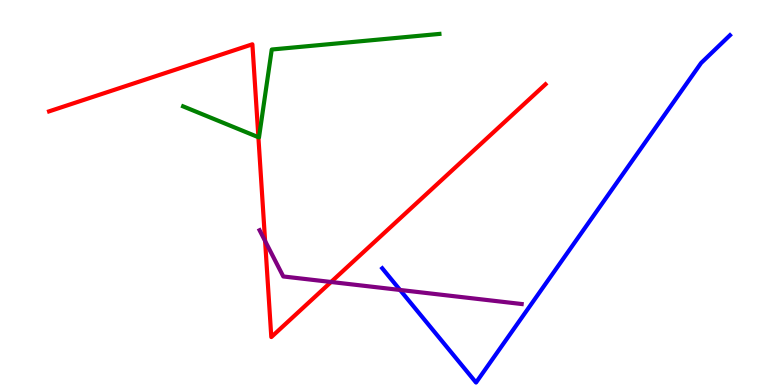[{'lines': ['blue', 'red'], 'intersections': []}, {'lines': ['green', 'red'], 'intersections': [{'x': 3.33, 'y': 6.44}]}, {'lines': ['purple', 'red'], 'intersections': [{'x': 3.42, 'y': 3.74}, {'x': 4.27, 'y': 2.68}]}, {'lines': ['blue', 'green'], 'intersections': []}, {'lines': ['blue', 'purple'], 'intersections': [{'x': 5.16, 'y': 2.47}]}, {'lines': ['green', 'purple'], 'intersections': []}]